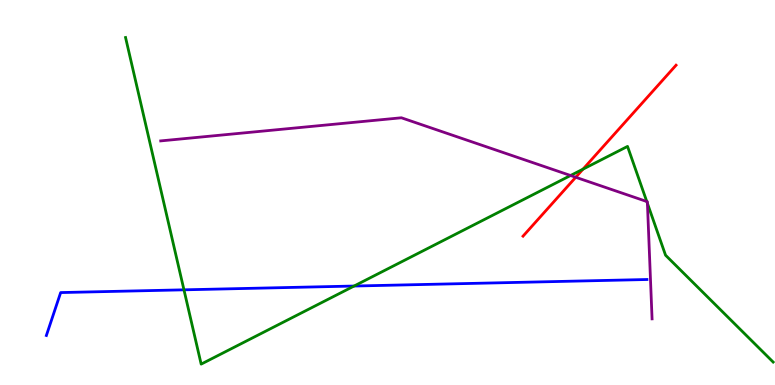[{'lines': ['blue', 'red'], 'intersections': []}, {'lines': ['green', 'red'], 'intersections': [{'x': 7.52, 'y': 5.61}]}, {'lines': ['purple', 'red'], 'intersections': [{'x': 7.43, 'y': 5.4}]}, {'lines': ['blue', 'green'], 'intersections': [{'x': 2.37, 'y': 2.47}, {'x': 4.57, 'y': 2.57}]}, {'lines': ['blue', 'purple'], 'intersections': []}, {'lines': ['green', 'purple'], 'intersections': [{'x': 7.36, 'y': 5.44}, {'x': 8.35, 'y': 4.77}, {'x': 8.35, 'y': 4.72}]}]